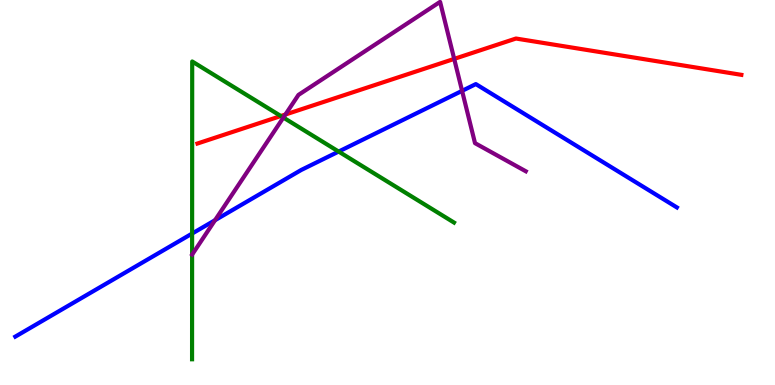[{'lines': ['blue', 'red'], 'intersections': []}, {'lines': ['green', 'red'], 'intersections': [{'x': 3.62, 'y': 6.99}]}, {'lines': ['purple', 'red'], 'intersections': [{'x': 3.68, 'y': 7.03}, {'x': 5.86, 'y': 8.47}]}, {'lines': ['blue', 'green'], 'intersections': [{'x': 2.48, 'y': 3.93}, {'x': 4.37, 'y': 6.06}]}, {'lines': ['blue', 'purple'], 'intersections': [{'x': 2.77, 'y': 4.28}, {'x': 5.96, 'y': 7.64}]}, {'lines': ['green', 'purple'], 'intersections': [{'x': 3.66, 'y': 6.95}]}]